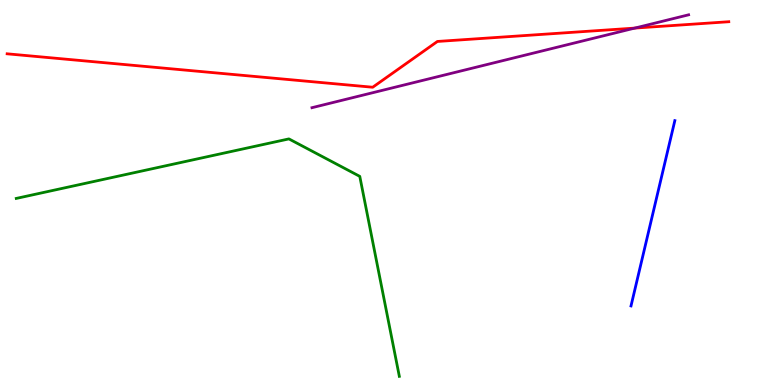[{'lines': ['blue', 'red'], 'intersections': []}, {'lines': ['green', 'red'], 'intersections': []}, {'lines': ['purple', 'red'], 'intersections': [{'x': 8.19, 'y': 9.27}]}, {'lines': ['blue', 'green'], 'intersections': []}, {'lines': ['blue', 'purple'], 'intersections': []}, {'lines': ['green', 'purple'], 'intersections': []}]